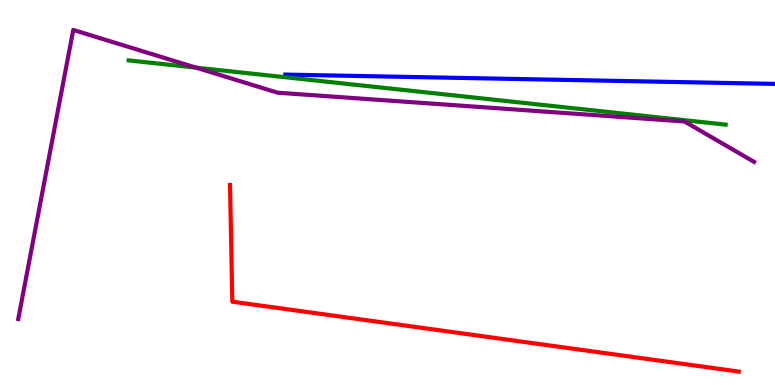[{'lines': ['blue', 'red'], 'intersections': []}, {'lines': ['green', 'red'], 'intersections': []}, {'lines': ['purple', 'red'], 'intersections': []}, {'lines': ['blue', 'green'], 'intersections': []}, {'lines': ['blue', 'purple'], 'intersections': []}, {'lines': ['green', 'purple'], 'intersections': [{'x': 2.53, 'y': 8.24}]}]